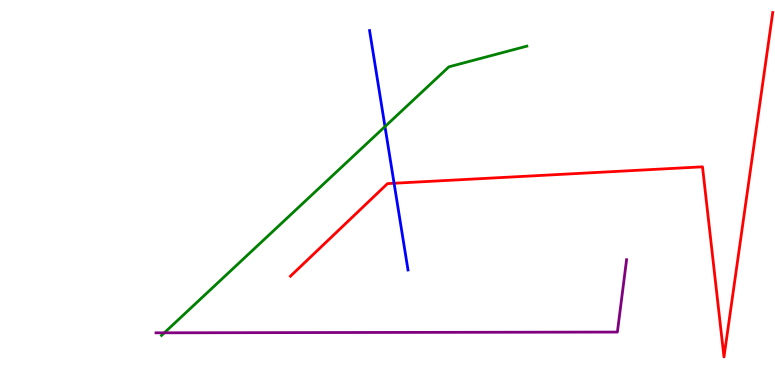[{'lines': ['blue', 'red'], 'intersections': [{'x': 5.08, 'y': 5.24}]}, {'lines': ['green', 'red'], 'intersections': []}, {'lines': ['purple', 'red'], 'intersections': []}, {'lines': ['blue', 'green'], 'intersections': [{'x': 4.97, 'y': 6.71}]}, {'lines': ['blue', 'purple'], 'intersections': []}, {'lines': ['green', 'purple'], 'intersections': [{'x': 2.12, 'y': 1.36}]}]